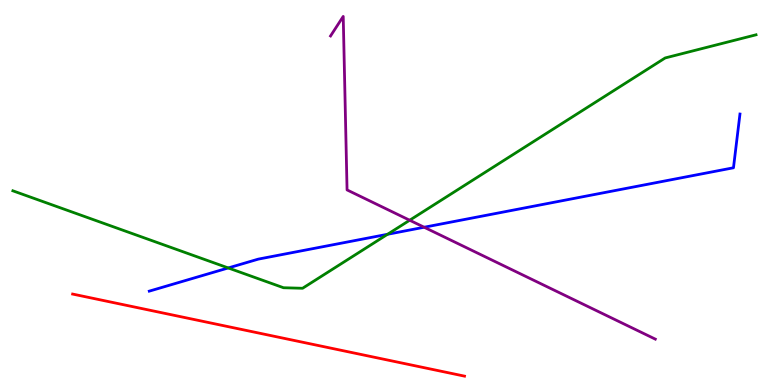[{'lines': ['blue', 'red'], 'intersections': []}, {'lines': ['green', 'red'], 'intersections': []}, {'lines': ['purple', 'red'], 'intersections': []}, {'lines': ['blue', 'green'], 'intersections': [{'x': 2.95, 'y': 3.04}, {'x': 5.0, 'y': 3.91}]}, {'lines': ['blue', 'purple'], 'intersections': [{'x': 5.47, 'y': 4.1}]}, {'lines': ['green', 'purple'], 'intersections': [{'x': 5.29, 'y': 4.28}]}]